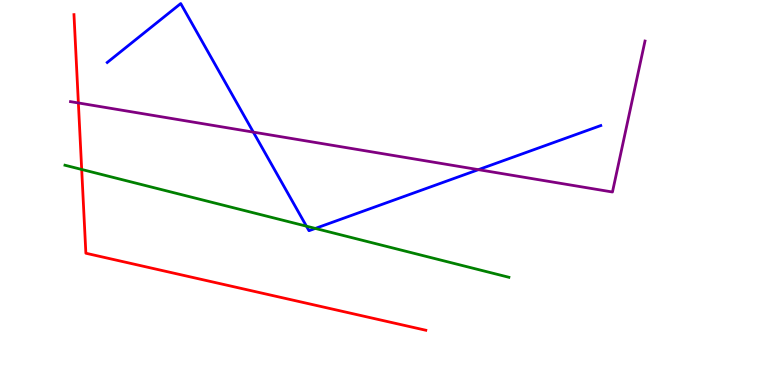[{'lines': ['blue', 'red'], 'intersections': []}, {'lines': ['green', 'red'], 'intersections': [{'x': 1.05, 'y': 5.6}]}, {'lines': ['purple', 'red'], 'intersections': [{'x': 1.01, 'y': 7.33}]}, {'lines': ['blue', 'green'], 'intersections': [{'x': 3.95, 'y': 4.13}, {'x': 4.07, 'y': 4.07}]}, {'lines': ['blue', 'purple'], 'intersections': [{'x': 3.27, 'y': 6.57}, {'x': 6.17, 'y': 5.59}]}, {'lines': ['green', 'purple'], 'intersections': []}]